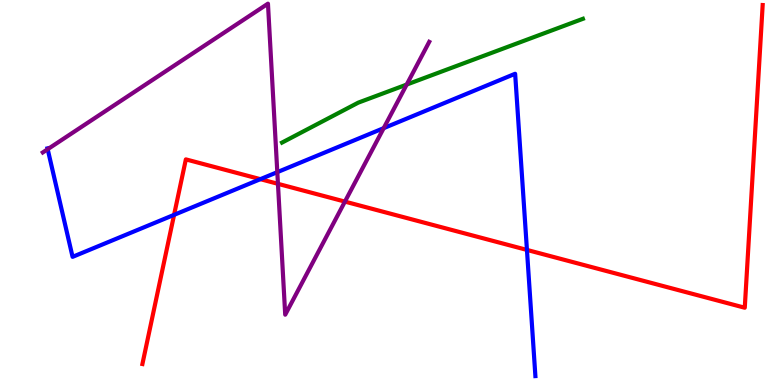[{'lines': ['blue', 'red'], 'intersections': [{'x': 2.25, 'y': 4.42}, {'x': 3.36, 'y': 5.35}, {'x': 6.8, 'y': 3.51}]}, {'lines': ['green', 'red'], 'intersections': []}, {'lines': ['purple', 'red'], 'intersections': [{'x': 3.59, 'y': 5.23}, {'x': 4.45, 'y': 4.76}]}, {'lines': ['blue', 'green'], 'intersections': []}, {'lines': ['blue', 'purple'], 'intersections': [{'x': 0.615, 'y': 6.12}, {'x': 3.58, 'y': 5.53}, {'x': 4.95, 'y': 6.67}]}, {'lines': ['green', 'purple'], 'intersections': [{'x': 5.25, 'y': 7.8}]}]